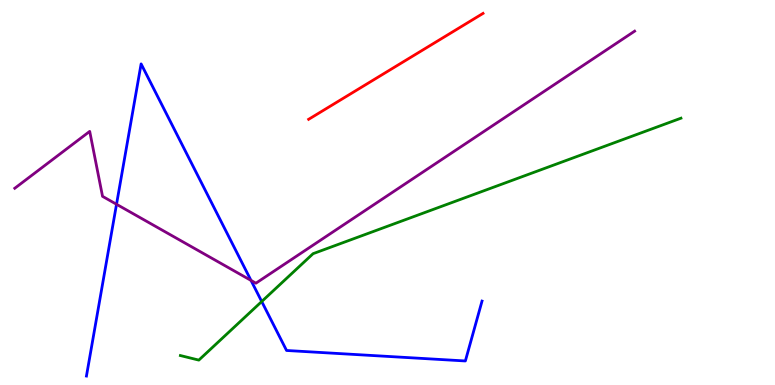[{'lines': ['blue', 'red'], 'intersections': []}, {'lines': ['green', 'red'], 'intersections': []}, {'lines': ['purple', 'red'], 'intersections': []}, {'lines': ['blue', 'green'], 'intersections': [{'x': 3.38, 'y': 2.17}]}, {'lines': ['blue', 'purple'], 'intersections': [{'x': 1.5, 'y': 4.69}, {'x': 3.24, 'y': 2.72}]}, {'lines': ['green', 'purple'], 'intersections': []}]